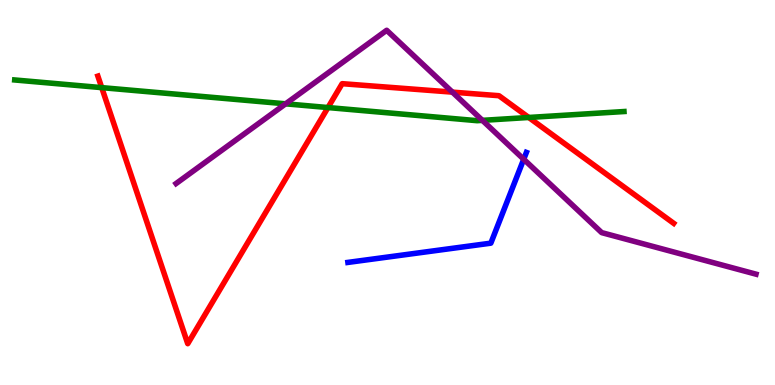[{'lines': ['blue', 'red'], 'intersections': []}, {'lines': ['green', 'red'], 'intersections': [{'x': 1.31, 'y': 7.72}, {'x': 4.23, 'y': 7.21}, {'x': 6.82, 'y': 6.95}]}, {'lines': ['purple', 'red'], 'intersections': [{'x': 5.84, 'y': 7.61}]}, {'lines': ['blue', 'green'], 'intersections': []}, {'lines': ['blue', 'purple'], 'intersections': [{'x': 6.76, 'y': 5.86}]}, {'lines': ['green', 'purple'], 'intersections': [{'x': 3.69, 'y': 7.3}, {'x': 6.22, 'y': 6.87}]}]